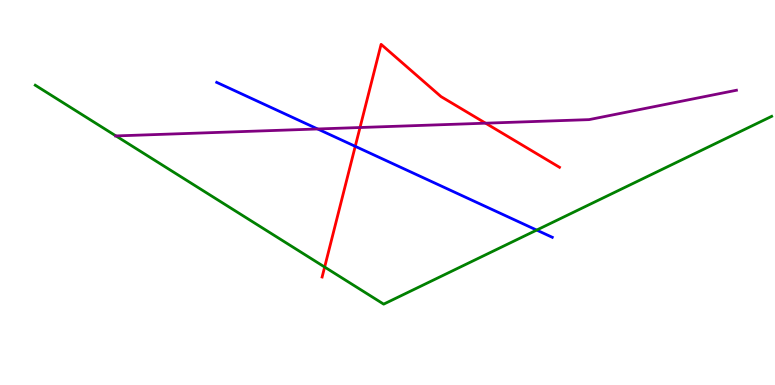[{'lines': ['blue', 'red'], 'intersections': [{'x': 4.58, 'y': 6.2}]}, {'lines': ['green', 'red'], 'intersections': [{'x': 4.19, 'y': 3.06}]}, {'lines': ['purple', 'red'], 'intersections': [{'x': 4.65, 'y': 6.69}, {'x': 6.27, 'y': 6.8}]}, {'lines': ['blue', 'green'], 'intersections': [{'x': 6.92, 'y': 4.02}]}, {'lines': ['blue', 'purple'], 'intersections': [{'x': 4.1, 'y': 6.65}]}, {'lines': ['green', 'purple'], 'intersections': [{'x': 1.5, 'y': 6.47}]}]